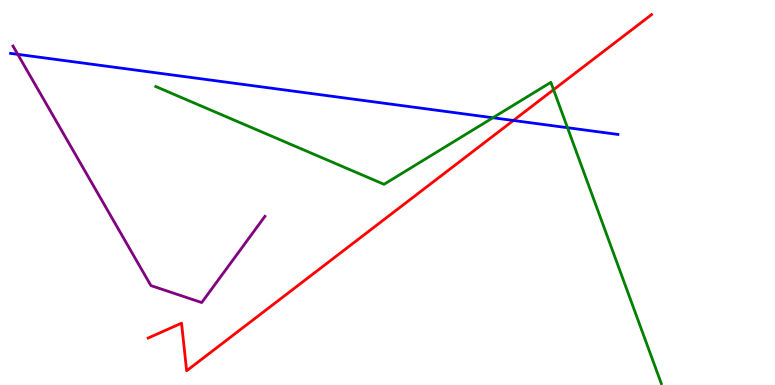[{'lines': ['blue', 'red'], 'intersections': [{'x': 6.62, 'y': 6.87}]}, {'lines': ['green', 'red'], 'intersections': [{'x': 7.14, 'y': 7.67}]}, {'lines': ['purple', 'red'], 'intersections': []}, {'lines': ['blue', 'green'], 'intersections': [{'x': 6.36, 'y': 6.94}, {'x': 7.32, 'y': 6.68}]}, {'lines': ['blue', 'purple'], 'intersections': [{'x': 0.229, 'y': 8.59}]}, {'lines': ['green', 'purple'], 'intersections': []}]